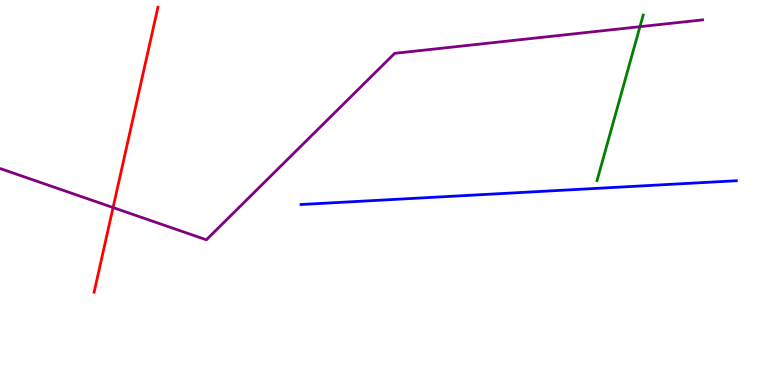[{'lines': ['blue', 'red'], 'intersections': []}, {'lines': ['green', 'red'], 'intersections': []}, {'lines': ['purple', 'red'], 'intersections': [{'x': 1.46, 'y': 4.61}]}, {'lines': ['blue', 'green'], 'intersections': []}, {'lines': ['blue', 'purple'], 'intersections': []}, {'lines': ['green', 'purple'], 'intersections': [{'x': 8.26, 'y': 9.31}]}]